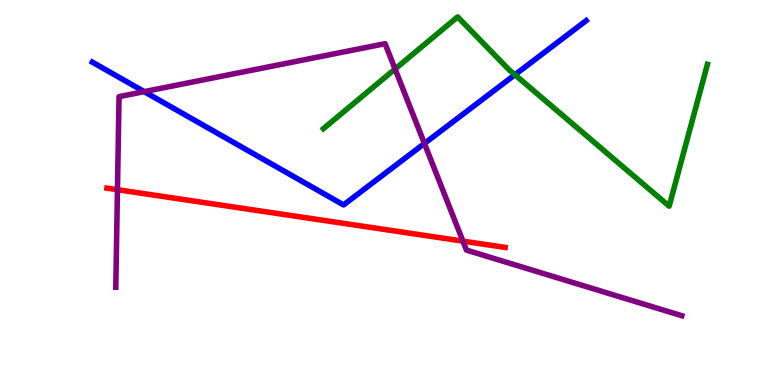[{'lines': ['blue', 'red'], 'intersections': []}, {'lines': ['green', 'red'], 'intersections': []}, {'lines': ['purple', 'red'], 'intersections': [{'x': 1.52, 'y': 5.07}, {'x': 5.97, 'y': 3.74}]}, {'lines': ['blue', 'green'], 'intersections': [{'x': 6.64, 'y': 8.06}]}, {'lines': ['blue', 'purple'], 'intersections': [{'x': 1.86, 'y': 7.62}, {'x': 5.48, 'y': 6.27}]}, {'lines': ['green', 'purple'], 'intersections': [{'x': 5.1, 'y': 8.21}]}]